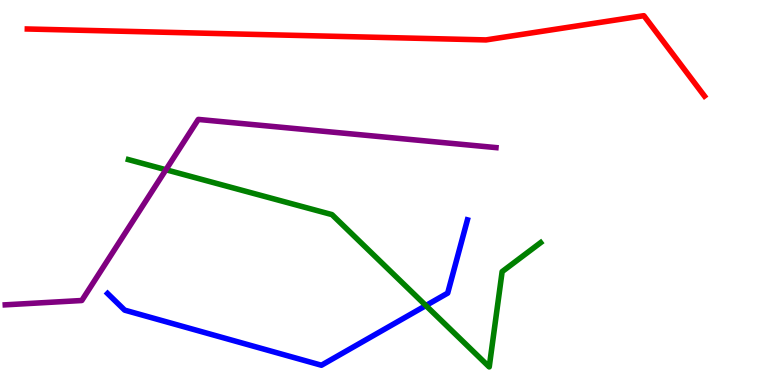[{'lines': ['blue', 'red'], 'intersections': []}, {'lines': ['green', 'red'], 'intersections': []}, {'lines': ['purple', 'red'], 'intersections': []}, {'lines': ['blue', 'green'], 'intersections': [{'x': 5.5, 'y': 2.06}]}, {'lines': ['blue', 'purple'], 'intersections': []}, {'lines': ['green', 'purple'], 'intersections': [{'x': 2.14, 'y': 5.59}]}]